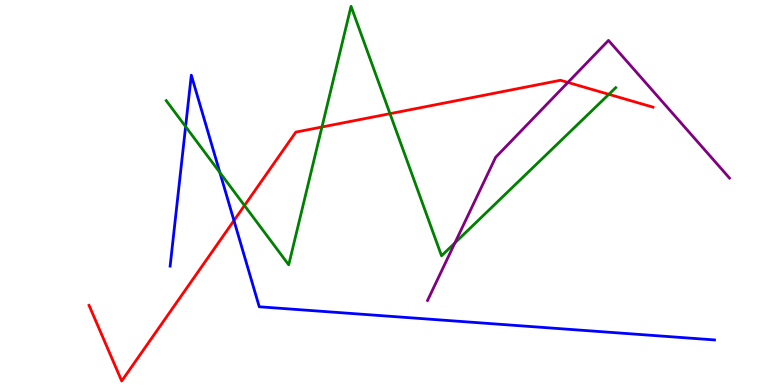[{'lines': ['blue', 'red'], 'intersections': [{'x': 3.02, 'y': 4.27}]}, {'lines': ['green', 'red'], 'intersections': [{'x': 3.15, 'y': 4.66}, {'x': 4.15, 'y': 6.7}, {'x': 5.03, 'y': 7.05}, {'x': 7.86, 'y': 7.55}]}, {'lines': ['purple', 'red'], 'intersections': [{'x': 7.33, 'y': 7.86}]}, {'lines': ['blue', 'green'], 'intersections': [{'x': 2.39, 'y': 6.71}, {'x': 2.84, 'y': 5.52}]}, {'lines': ['blue', 'purple'], 'intersections': []}, {'lines': ['green', 'purple'], 'intersections': [{'x': 5.87, 'y': 3.69}]}]